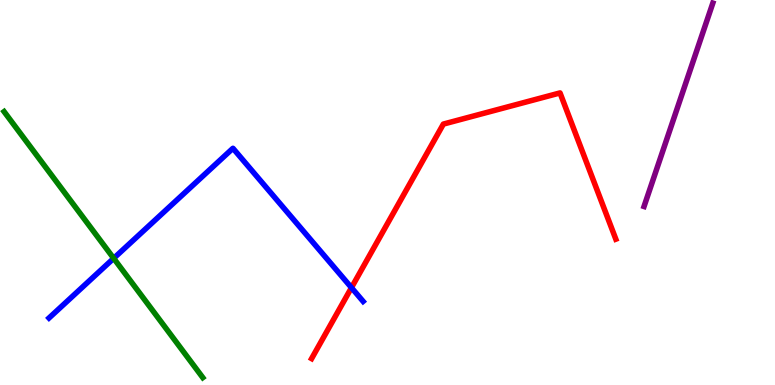[{'lines': ['blue', 'red'], 'intersections': [{'x': 4.53, 'y': 2.53}]}, {'lines': ['green', 'red'], 'intersections': []}, {'lines': ['purple', 'red'], 'intersections': []}, {'lines': ['blue', 'green'], 'intersections': [{'x': 1.47, 'y': 3.29}]}, {'lines': ['blue', 'purple'], 'intersections': []}, {'lines': ['green', 'purple'], 'intersections': []}]